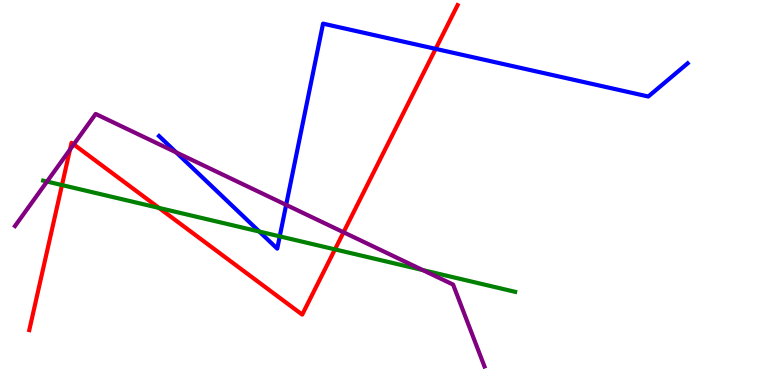[{'lines': ['blue', 'red'], 'intersections': [{'x': 5.62, 'y': 8.73}]}, {'lines': ['green', 'red'], 'intersections': [{'x': 0.8, 'y': 5.19}, {'x': 2.05, 'y': 4.6}, {'x': 4.32, 'y': 3.52}]}, {'lines': ['purple', 'red'], 'intersections': [{'x': 0.903, 'y': 6.11}, {'x': 0.952, 'y': 6.25}, {'x': 4.43, 'y': 3.97}]}, {'lines': ['blue', 'green'], 'intersections': [{'x': 3.35, 'y': 3.99}, {'x': 3.61, 'y': 3.86}]}, {'lines': ['blue', 'purple'], 'intersections': [{'x': 2.27, 'y': 6.04}, {'x': 3.69, 'y': 4.68}]}, {'lines': ['green', 'purple'], 'intersections': [{'x': 0.607, 'y': 5.28}, {'x': 5.45, 'y': 2.99}]}]